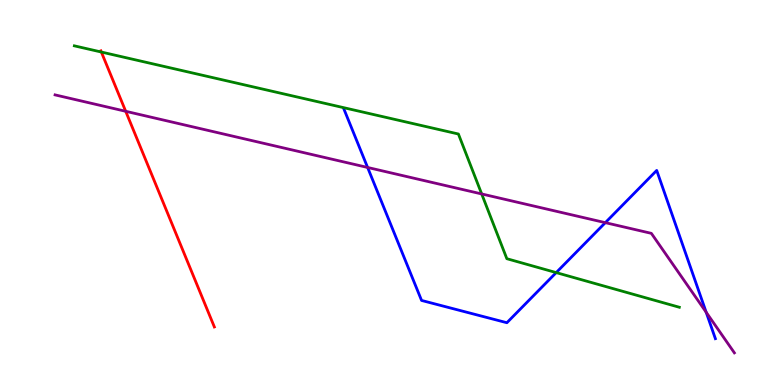[{'lines': ['blue', 'red'], 'intersections': []}, {'lines': ['green', 'red'], 'intersections': [{'x': 1.31, 'y': 8.65}]}, {'lines': ['purple', 'red'], 'intersections': [{'x': 1.62, 'y': 7.11}]}, {'lines': ['blue', 'green'], 'intersections': [{'x': 7.18, 'y': 2.92}]}, {'lines': ['blue', 'purple'], 'intersections': [{'x': 4.74, 'y': 5.65}, {'x': 7.81, 'y': 4.22}, {'x': 9.11, 'y': 1.89}]}, {'lines': ['green', 'purple'], 'intersections': [{'x': 6.22, 'y': 4.96}]}]